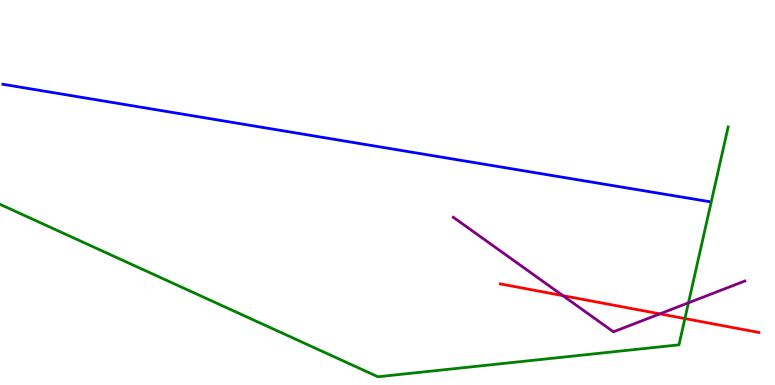[{'lines': ['blue', 'red'], 'intersections': []}, {'lines': ['green', 'red'], 'intersections': [{'x': 8.84, 'y': 1.73}]}, {'lines': ['purple', 'red'], 'intersections': [{'x': 7.26, 'y': 2.32}, {'x': 8.51, 'y': 1.85}]}, {'lines': ['blue', 'green'], 'intersections': []}, {'lines': ['blue', 'purple'], 'intersections': []}, {'lines': ['green', 'purple'], 'intersections': [{'x': 8.88, 'y': 2.13}]}]